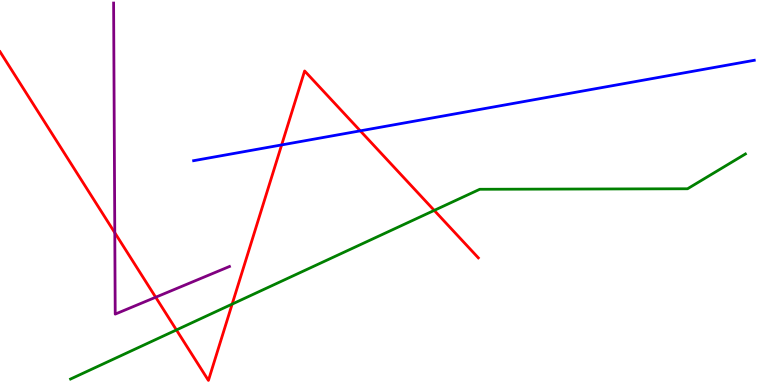[{'lines': ['blue', 'red'], 'intersections': [{'x': 3.63, 'y': 6.24}, {'x': 4.65, 'y': 6.6}]}, {'lines': ['green', 'red'], 'intersections': [{'x': 2.28, 'y': 1.43}, {'x': 3.0, 'y': 2.1}, {'x': 5.6, 'y': 4.54}]}, {'lines': ['purple', 'red'], 'intersections': [{'x': 1.48, 'y': 3.96}, {'x': 2.01, 'y': 2.28}]}, {'lines': ['blue', 'green'], 'intersections': []}, {'lines': ['blue', 'purple'], 'intersections': []}, {'lines': ['green', 'purple'], 'intersections': []}]